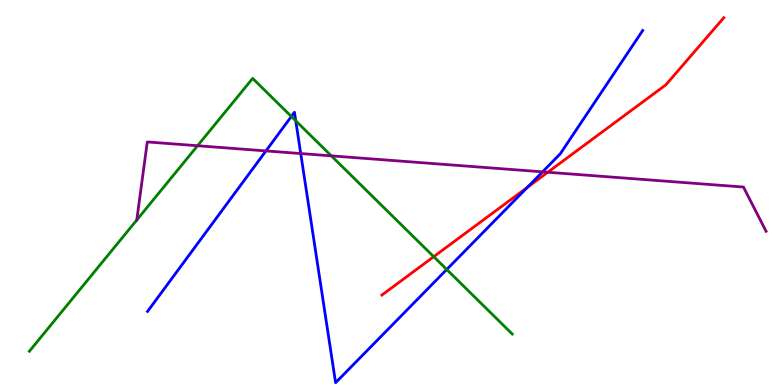[{'lines': ['blue', 'red'], 'intersections': [{'x': 6.8, 'y': 5.13}]}, {'lines': ['green', 'red'], 'intersections': [{'x': 5.6, 'y': 3.33}]}, {'lines': ['purple', 'red'], 'intersections': [{'x': 7.07, 'y': 5.53}]}, {'lines': ['blue', 'green'], 'intersections': [{'x': 3.76, 'y': 6.97}, {'x': 3.82, 'y': 6.86}, {'x': 5.76, 'y': 3.0}]}, {'lines': ['blue', 'purple'], 'intersections': [{'x': 3.43, 'y': 6.08}, {'x': 3.88, 'y': 6.01}, {'x': 7.0, 'y': 5.54}]}, {'lines': ['green', 'purple'], 'intersections': [{'x': 2.55, 'y': 6.21}, {'x': 4.28, 'y': 5.95}]}]